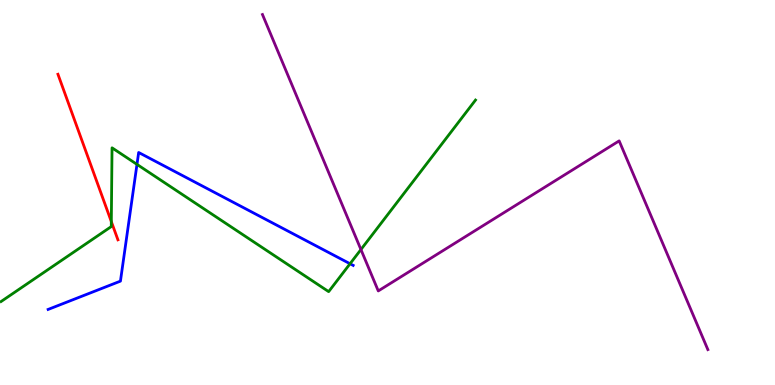[{'lines': ['blue', 'red'], 'intersections': []}, {'lines': ['green', 'red'], 'intersections': [{'x': 1.44, 'y': 4.24}]}, {'lines': ['purple', 'red'], 'intersections': []}, {'lines': ['blue', 'green'], 'intersections': [{'x': 1.77, 'y': 5.73}, {'x': 4.52, 'y': 3.15}]}, {'lines': ['blue', 'purple'], 'intersections': []}, {'lines': ['green', 'purple'], 'intersections': [{'x': 4.66, 'y': 3.52}]}]